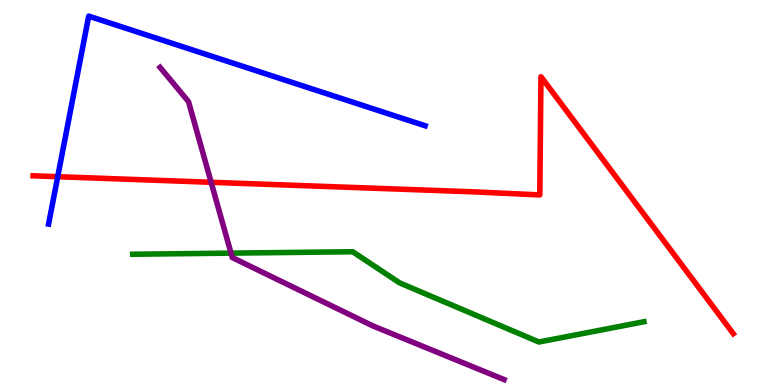[{'lines': ['blue', 'red'], 'intersections': [{'x': 0.745, 'y': 5.41}]}, {'lines': ['green', 'red'], 'intersections': []}, {'lines': ['purple', 'red'], 'intersections': [{'x': 2.72, 'y': 5.27}]}, {'lines': ['blue', 'green'], 'intersections': []}, {'lines': ['blue', 'purple'], 'intersections': []}, {'lines': ['green', 'purple'], 'intersections': [{'x': 2.98, 'y': 3.43}]}]